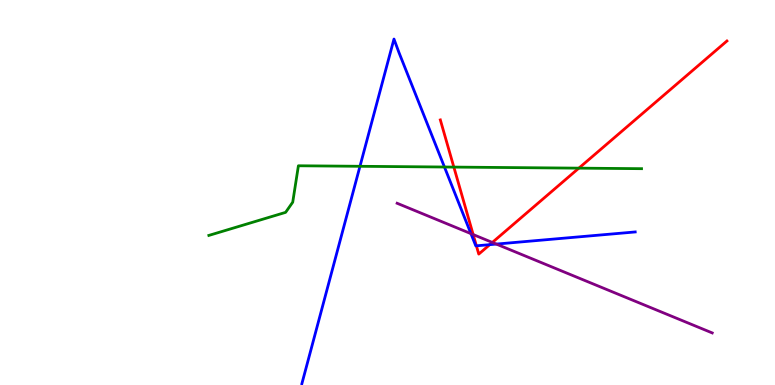[{'lines': ['blue', 'red'], 'intersections': [{'x': 6.15, 'y': 3.62}, {'x': 6.32, 'y': 3.65}]}, {'lines': ['green', 'red'], 'intersections': [{'x': 5.86, 'y': 5.66}, {'x': 7.47, 'y': 5.63}]}, {'lines': ['purple', 'red'], 'intersections': [{'x': 6.11, 'y': 3.91}, {'x': 6.35, 'y': 3.7}]}, {'lines': ['blue', 'green'], 'intersections': [{'x': 4.64, 'y': 5.68}, {'x': 5.73, 'y': 5.66}]}, {'lines': ['blue', 'purple'], 'intersections': [{'x': 6.08, 'y': 3.93}, {'x': 6.4, 'y': 3.66}]}, {'lines': ['green', 'purple'], 'intersections': []}]